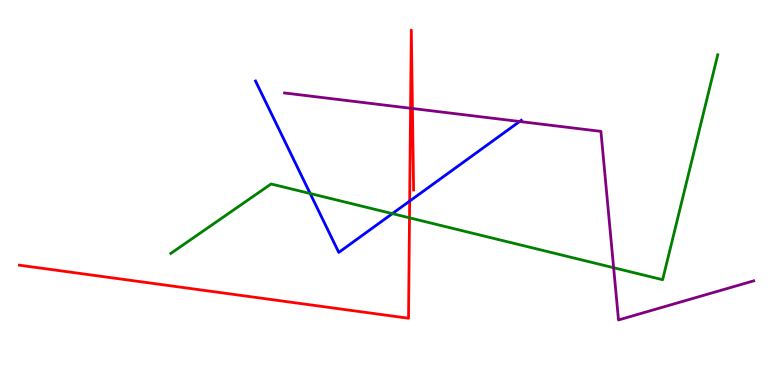[{'lines': ['blue', 'red'], 'intersections': [{'x': 5.29, 'y': 4.78}]}, {'lines': ['green', 'red'], 'intersections': [{'x': 5.28, 'y': 4.34}]}, {'lines': ['purple', 'red'], 'intersections': [{'x': 5.3, 'y': 7.19}, {'x': 5.32, 'y': 7.18}]}, {'lines': ['blue', 'green'], 'intersections': [{'x': 4.0, 'y': 4.97}, {'x': 5.06, 'y': 4.45}]}, {'lines': ['blue', 'purple'], 'intersections': [{'x': 6.7, 'y': 6.84}]}, {'lines': ['green', 'purple'], 'intersections': [{'x': 7.92, 'y': 3.05}]}]